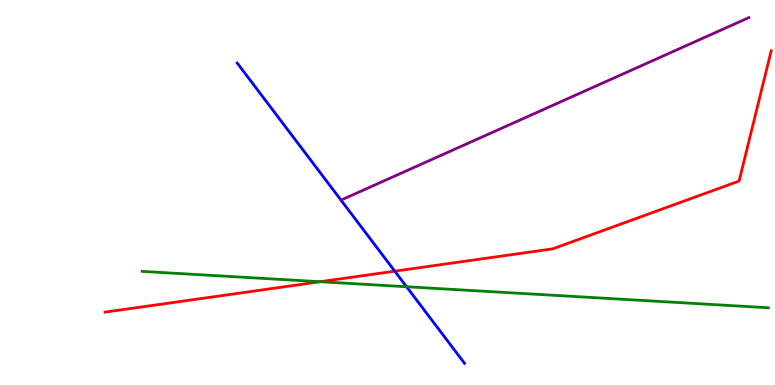[{'lines': ['blue', 'red'], 'intersections': [{'x': 5.09, 'y': 2.96}]}, {'lines': ['green', 'red'], 'intersections': [{'x': 4.13, 'y': 2.68}]}, {'lines': ['purple', 'red'], 'intersections': []}, {'lines': ['blue', 'green'], 'intersections': [{'x': 5.25, 'y': 2.55}]}, {'lines': ['blue', 'purple'], 'intersections': [{'x': 4.4, 'y': 4.8}]}, {'lines': ['green', 'purple'], 'intersections': []}]